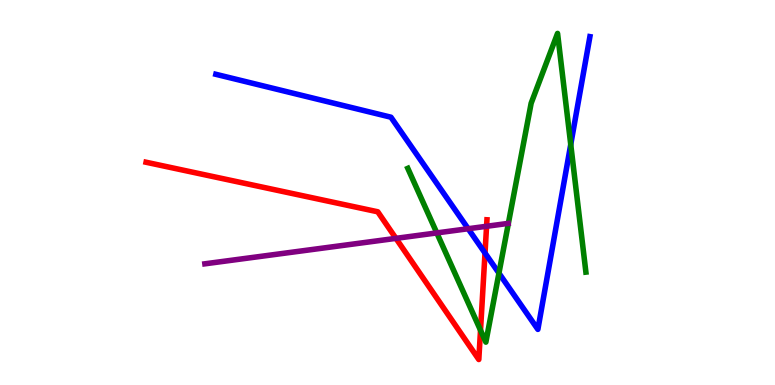[{'lines': ['blue', 'red'], 'intersections': [{'x': 6.26, 'y': 3.43}]}, {'lines': ['green', 'red'], 'intersections': [{'x': 6.2, 'y': 1.42}]}, {'lines': ['purple', 'red'], 'intersections': [{'x': 5.11, 'y': 3.81}, {'x': 6.28, 'y': 4.12}]}, {'lines': ['blue', 'green'], 'intersections': [{'x': 6.44, 'y': 2.9}, {'x': 7.36, 'y': 6.25}]}, {'lines': ['blue', 'purple'], 'intersections': [{'x': 6.04, 'y': 4.06}]}, {'lines': ['green', 'purple'], 'intersections': [{'x': 5.64, 'y': 3.95}]}]